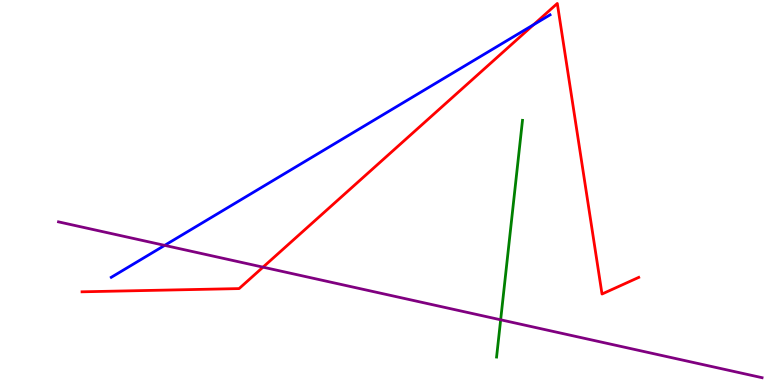[{'lines': ['blue', 'red'], 'intersections': [{'x': 6.89, 'y': 9.36}]}, {'lines': ['green', 'red'], 'intersections': []}, {'lines': ['purple', 'red'], 'intersections': [{'x': 3.39, 'y': 3.06}]}, {'lines': ['blue', 'green'], 'intersections': []}, {'lines': ['blue', 'purple'], 'intersections': [{'x': 2.12, 'y': 3.63}]}, {'lines': ['green', 'purple'], 'intersections': [{'x': 6.46, 'y': 1.69}]}]